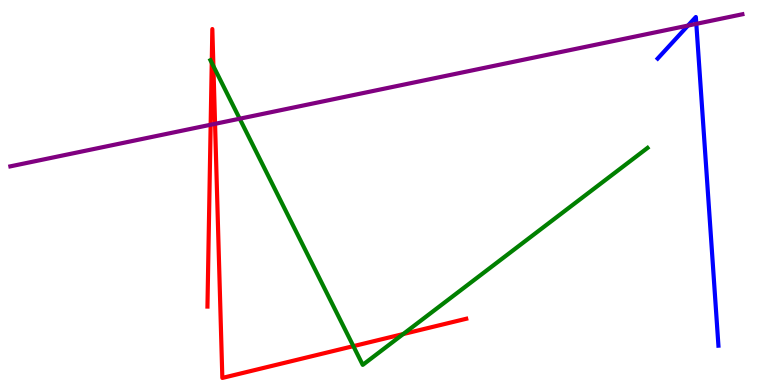[{'lines': ['blue', 'red'], 'intersections': []}, {'lines': ['green', 'red'], 'intersections': [{'x': 2.73, 'y': 8.37}, {'x': 2.75, 'y': 8.28}, {'x': 4.56, 'y': 1.01}, {'x': 5.2, 'y': 1.32}]}, {'lines': ['purple', 'red'], 'intersections': [{'x': 2.72, 'y': 6.76}, {'x': 2.77, 'y': 6.78}]}, {'lines': ['blue', 'green'], 'intersections': []}, {'lines': ['blue', 'purple'], 'intersections': [{'x': 8.88, 'y': 9.34}, {'x': 8.98, 'y': 9.38}]}, {'lines': ['green', 'purple'], 'intersections': [{'x': 3.09, 'y': 6.92}]}]